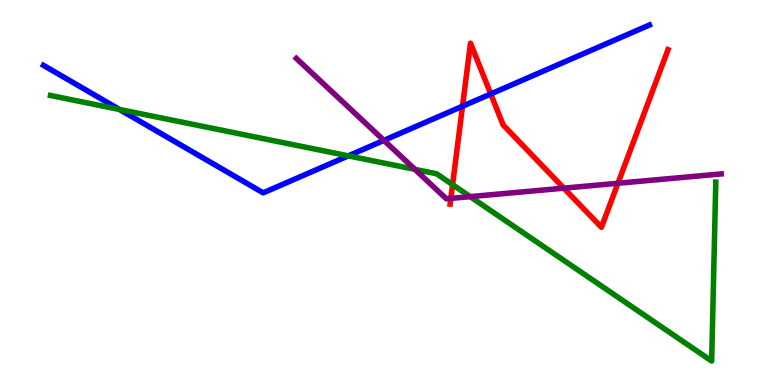[{'lines': ['blue', 'red'], 'intersections': [{'x': 5.97, 'y': 7.24}, {'x': 6.33, 'y': 7.56}]}, {'lines': ['green', 'red'], 'intersections': [{'x': 5.84, 'y': 5.2}]}, {'lines': ['purple', 'red'], 'intersections': [{'x': 5.82, 'y': 4.85}, {'x': 7.28, 'y': 5.11}, {'x': 7.97, 'y': 5.24}]}, {'lines': ['blue', 'green'], 'intersections': [{'x': 1.54, 'y': 7.16}, {'x': 4.49, 'y': 5.95}]}, {'lines': ['blue', 'purple'], 'intersections': [{'x': 4.95, 'y': 6.35}]}, {'lines': ['green', 'purple'], 'intersections': [{'x': 5.35, 'y': 5.6}, {'x': 6.07, 'y': 4.89}]}]